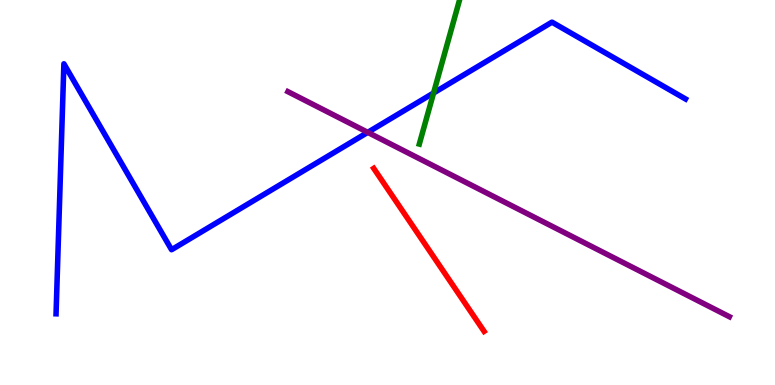[{'lines': ['blue', 'red'], 'intersections': []}, {'lines': ['green', 'red'], 'intersections': []}, {'lines': ['purple', 'red'], 'intersections': []}, {'lines': ['blue', 'green'], 'intersections': [{'x': 5.59, 'y': 7.58}]}, {'lines': ['blue', 'purple'], 'intersections': [{'x': 4.75, 'y': 6.56}]}, {'lines': ['green', 'purple'], 'intersections': []}]